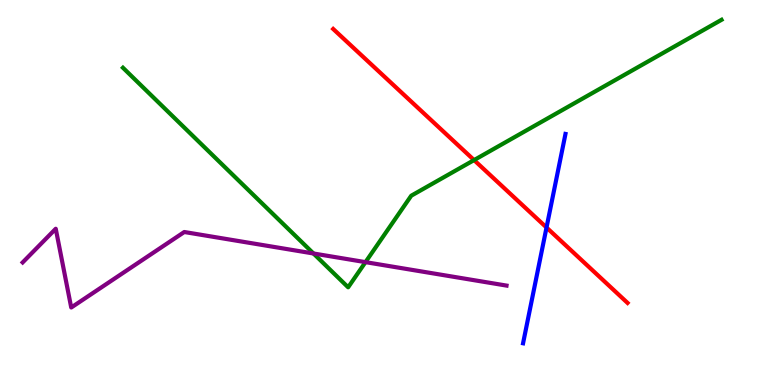[{'lines': ['blue', 'red'], 'intersections': [{'x': 7.05, 'y': 4.09}]}, {'lines': ['green', 'red'], 'intersections': [{'x': 6.12, 'y': 5.84}]}, {'lines': ['purple', 'red'], 'intersections': []}, {'lines': ['blue', 'green'], 'intersections': []}, {'lines': ['blue', 'purple'], 'intersections': []}, {'lines': ['green', 'purple'], 'intersections': [{'x': 4.04, 'y': 3.42}, {'x': 4.72, 'y': 3.19}]}]